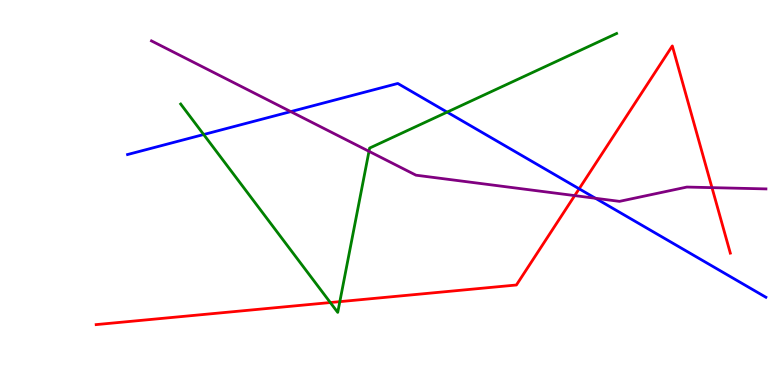[{'lines': ['blue', 'red'], 'intersections': [{'x': 7.47, 'y': 5.1}]}, {'lines': ['green', 'red'], 'intersections': [{'x': 4.26, 'y': 2.14}, {'x': 4.38, 'y': 2.17}]}, {'lines': ['purple', 'red'], 'intersections': [{'x': 7.42, 'y': 4.92}, {'x': 9.19, 'y': 5.13}]}, {'lines': ['blue', 'green'], 'intersections': [{'x': 2.63, 'y': 6.51}, {'x': 5.77, 'y': 7.09}]}, {'lines': ['blue', 'purple'], 'intersections': [{'x': 3.75, 'y': 7.1}, {'x': 7.68, 'y': 4.85}]}, {'lines': ['green', 'purple'], 'intersections': [{'x': 4.76, 'y': 6.07}]}]